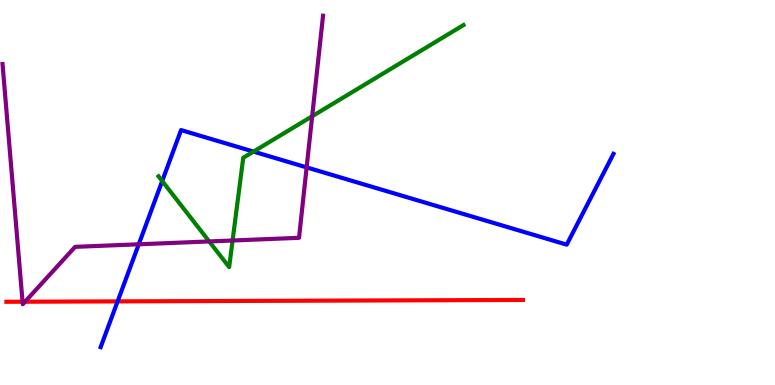[{'lines': ['blue', 'red'], 'intersections': [{'x': 1.52, 'y': 2.17}]}, {'lines': ['green', 'red'], 'intersections': []}, {'lines': ['purple', 'red'], 'intersections': [{'x': 0.291, 'y': 2.16}, {'x': 0.323, 'y': 2.16}]}, {'lines': ['blue', 'green'], 'intersections': [{'x': 2.09, 'y': 5.3}, {'x': 3.27, 'y': 6.06}]}, {'lines': ['blue', 'purple'], 'intersections': [{'x': 1.79, 'y': 3.65}, {'x': 3.96, 'y': 5.65}]}, {'lines': ['green', 'purple'], 'intersections': [{'x': 2.7, 'y': 3.73}, {'x': 3.0, 'y': 3.75}, {'x': 4.03, 'y': 6.98}]}]